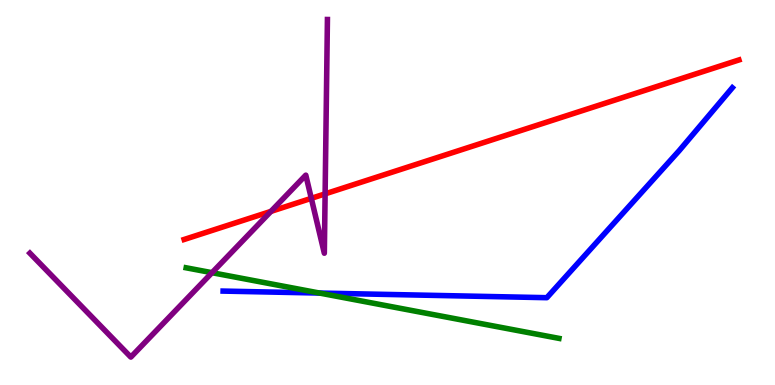[{'lines': ['blue', 'red'], 'intersections': []}, {'lines': ['green', 'red'], 'intersections': []}, {'lines': ['purple', 'red'], 'intersections': [{'x': 3.5, 'y': 4.51}, {'x': 4.02, 'y': 4.85}, {'x': 4.2, 'y': 4.96}]}, {'lines': ['blue', 'green'], 'intersections': [{'x': 4.12, 'y': 2.39}]}, {'lines': ['blue', 'purple'], 'intersections': []}, {'lines': ['green', 'purple'], 'intersections': [{'x': 2.74, 'y': 2.92}]}]